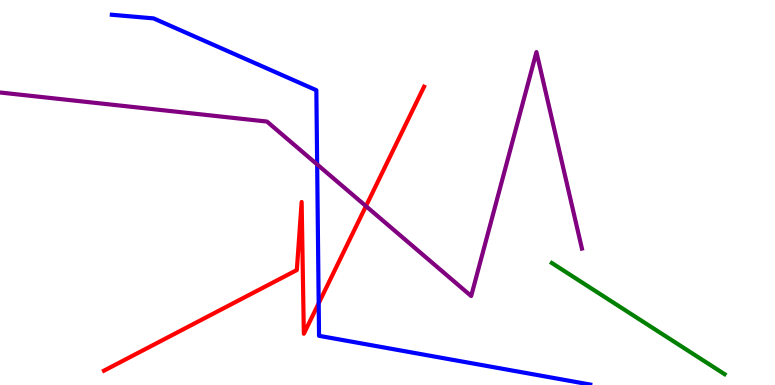[{'lines': ['blue', 'red'], 'intersections': [{'x': 4.11, 'y': 2.12}]}, {'lines': ['green', 'red'], 'intersections': []}, {'lines': ['purple', 'red'], 'intersections': [{'x': 4.72, 'y': 4.65}]}, {'lines': ['blue', 'green'], 'intersections': []}, {'lines': ['blue', 'purple'], 'intersections': [{'x': 4.09, 'y': 5.73}]}, {'lines': ['green', 'purple'], 'intersections': []}]